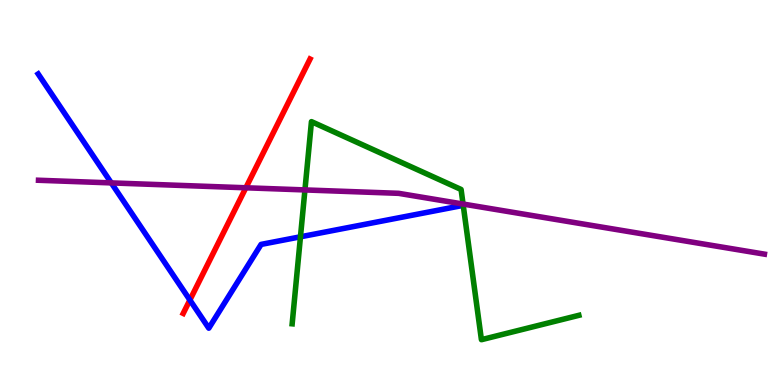[{'lines': ['blue', 'red'], 'intersections': [{'x': 2.45, 'y': 2.21}]}, {'lines': ['green', 'red'], 'intersections': []}, {'lines': ['purple', 'red'], 'intersections': [{'x': 3.17, 'y': 5.12}]}, {'lines': ['blue', 'green'], 'intersections': [{'x': 3.88, 'y': 3.85}]}, {'lines': ['blue', 'purple'], 'intersections': [{'x': 1.44, 'y': 5.25}]}, {'lines': ['green', 'purple'], 'intersections': [{'x': 3.93, 'y': 5.07}, {'x': 5.97, 'y': 4.7}]}]